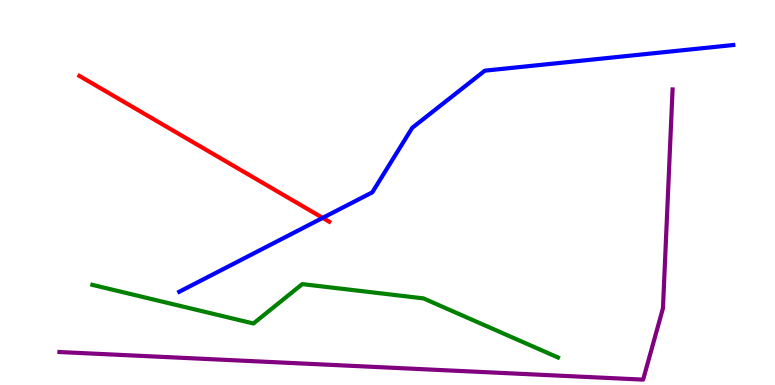[{'lines': ['blue', 'red'], 'intersections': [{'x': 4.16, 'y': 4.34}]}, {'lines': ['green', 'red'], 'intersections': []}, {'lines': ['purple', 'red'], 'intersections': []}, {'lines': ['blue', 'green'], 'intersections': []}, {'lines': ['blue', 'purple'], 'intersections': []}, {'lines': ['green', 'purple'], 'intersections': []}]